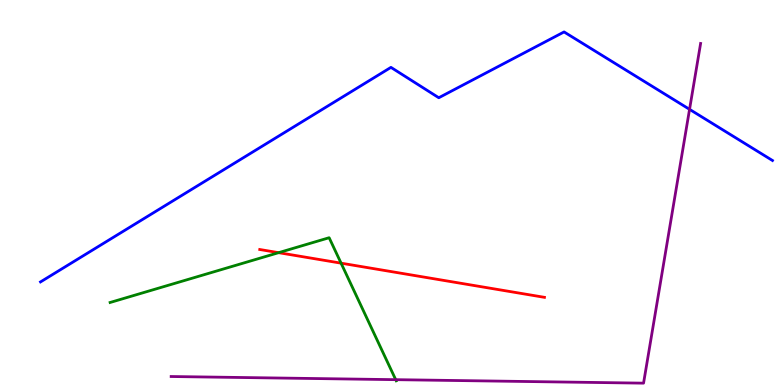[{'lines': ['blue', 'red'], 'intersections': []}, {'lines': ['green', 'red'], 'intersections': [{'x': 3.59, 'y': 3.44}, {'x': 4.4, 'y': 3.16}]}, {'lines': ['purple', 'red'], 'intersections': []}, {'lines': ['blue', 'green'], 'intersections': []}, {'lines': ['blue', 'purple'], 'intersections': [{'x': 8.9, 'y': 7.16}]}, {'lines': ['green', 'purple'], 'intersections': [{'x': 5.11, 'y': 0.138}]}]